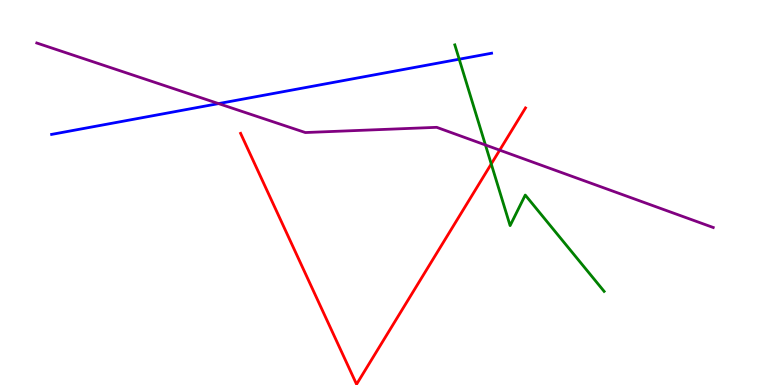[{'lines': ['blue', 'red'], 'intersections': []}, {'lines': ['green', 'red'], 'intersections': [{'x': 6.34, 'y': 5.74}]}, {'lines': ['purple', 'red'], 'intersections': [{'x': 6.45, 'y': 6.1}]}, {'lines': ['blue', 'green'], 'intersections': [{'x': 5.93, 'y': 8.46}]}, {'lines': ['blue', 'purple'], 'intersections': [{'x': 2.82, 'y': 7.31}]}, {'lines': ['green', 'purple'], 'intersections': [{'x': 6.26, 'y': 6.23}]}]